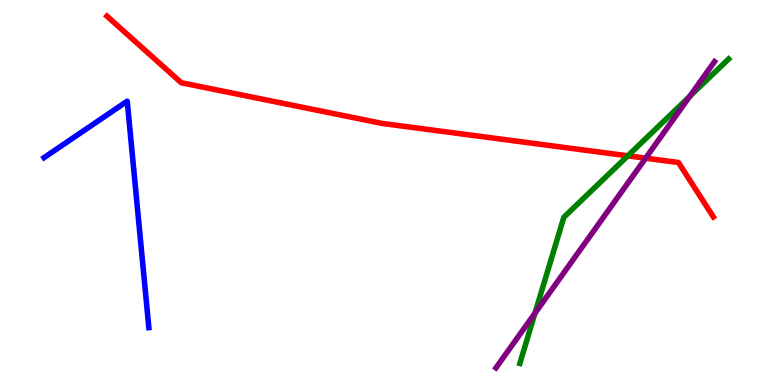[{'lines': ['blue', 'red'], 'intersections': []}, {'lines': ['green', 'red'], 'intersections': [{'x': 8.1, 'y': 5.95}]}, {'lines': ['purple', 'red'], 'intersections': [{'x': 8.33, 'y': 5.89}]}, {'lines': ['blue', 'green'], 'intersections': []}, {'lines': ['blue', 'purple'], 'intersections': []}, {'lines': ['green', 'purple'], 'intersections': [{'x': 6.9, 'y': 1.87}, {'x': 8.9, 'y': 7.5}]}]